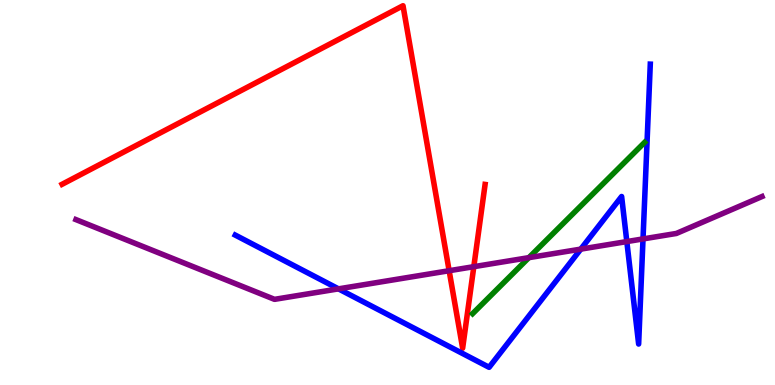[{'lines': ['blue', 'red'], 'intersections': []}, {'lines': ['green', 'red'], 'intersections': []}, {'lines': ['purple', 'red'], 'intersections': [{'x': 5.8, 'y': 2.97}, {'x': 6.11, 'y': 3.07}]}, {'lines': ['blue', 'green'], 'intersections': []}, {'lines': ['blue', 'purple'], 'intersections': [{'x': 4.37, 'y': 2.5}, {'x': 7.49, 'y': 3.53}, {'x': 8.09, 'y': 3.73}, {'x': 8.3, 'y': 3.79}]}, {'lines': ['green', 'purple'], 'intersections': [{'x': 6.82, 'y': 3.31}]}]